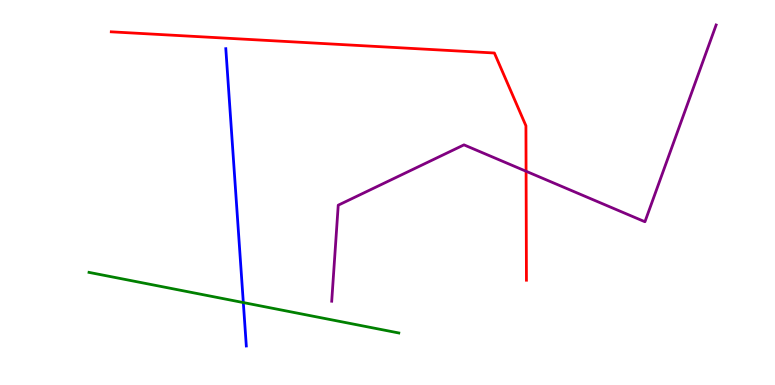[{'lines': ['blue', 'red'], 'intersections': []}, {'lines': ['green', 'red'], 'intersections': []}, {'lines': ['purple', 'red'], 'intersections': [{'x': 6.79, 'y': 5.55}]}, {'lines': ['blue', 'green'], 'intersections': [{'x': 3.14, 'y': 2.14}]}, {'lines': ['blue', 'purple'], 'intersections': []}, {'lines': ['green', 'purple'], 'intersections': []}]